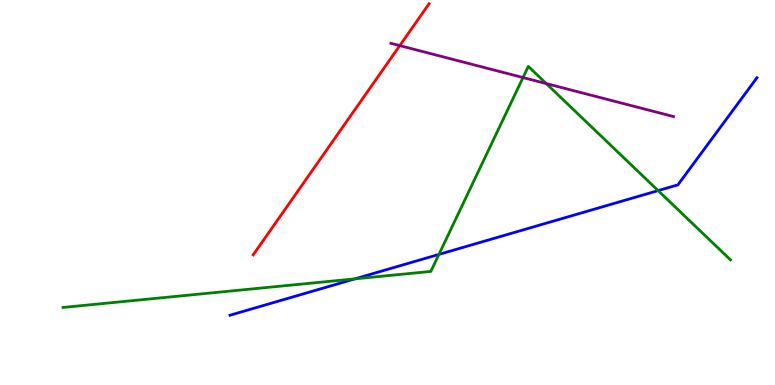[{'lines': ['blue', 'red'], 'intersections': []}, {'lines': ['green', 'red'], 'intersections': []}, {'lines': ['purple', 'red'], 'intersections': [{'x': 5.16, 'y': 8.81}]}, {'lines': ['blue', 'green'], 'intersections': [{'x': 4.58, 'y': 2.76}, {'x': 5.66, 'y': 3.39}, {'x': 8.49, 'y': 5.05}]}, {'lines': ['blue', 'purple'], 'intersections': []}, {'lines': ['green', 'purple'], 'intersections': [{'x': 6.75, 'y': 7.99}, {'x': 7.05, 'y': 7.83}]}]